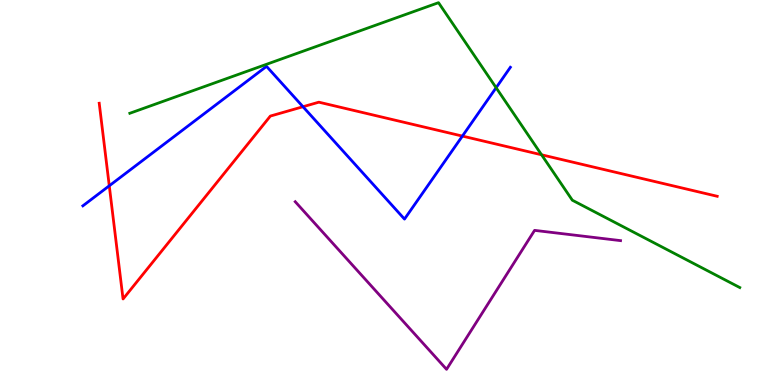[{'lines': ['blue', 'red'], 'intersections': [{'x': 1.41, 'y': 5.17}, {'x': 3.91, 'y': 7.23}, {'x': 5.97, 'y': 6.47}]}, {'lines': ['green', 'red'], 'intersections': [{'x': 6.99, 'y': 5.98}]}, {'lines': ['purple', 'red'], 'intersections': []}, {'lines': ['blue', 'green'], 'intersections': [{'x': 6.4, 'y': 7.72}]}, {'lines': ['blue', 'purple'], 'intersections': []}, {'lines': ['green', 'purple'], 'intersections': []}]